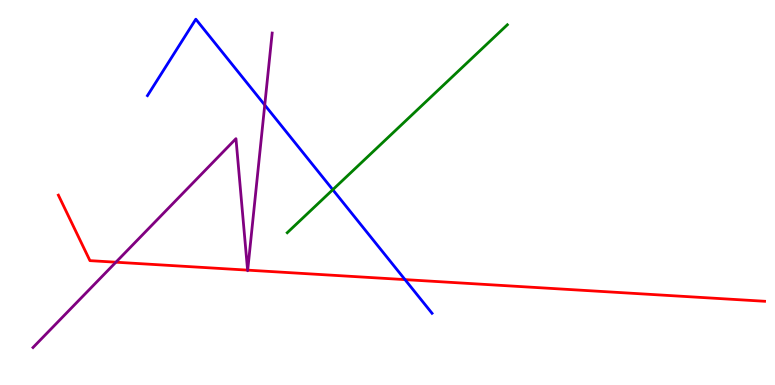[{'lines': ['blue', 'red'], 'intersections': [{'x': 5.23, 'y': 2.74}]}, {'lines': ['green', 'red'], 'intersections': []}, {'lines': ['purple', 'red'], 'intersections': [{'x': 1.5, 'y': 3.19}, {'x': 3.19, 'y': 2.98}, {'x': 3.2, 'y': 2.98}]}, {'lines': ['blue', 'green'], 'intersections': [{'x': 4.29, 'y': 5.07}]}, {'lines': ['blue', 'purple'], 'intersections': [{'x': 3.42, 'y': 7.27}]}, {'lines': ['green', 'purple'], 'intersections': []}]